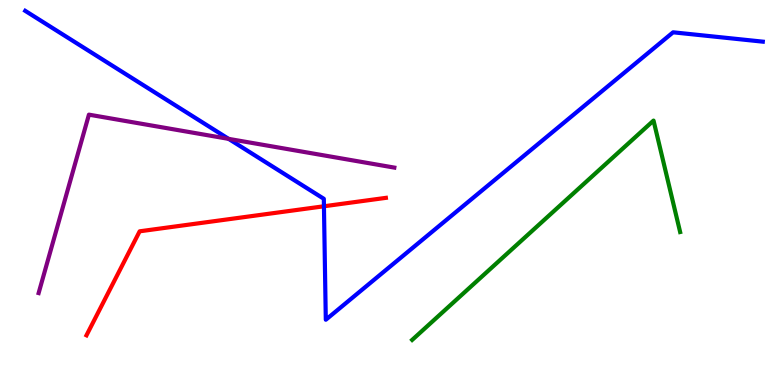[{'lines': ['blue', 'red'], 'intersections': [{'x': 4.18, 'y': 4.64}]}, {'lines': ['green', 'red'], 'intersections': []}, {'lines': ['purple', 'red'], 'intersections': []}, {'lines': ['blue', 'green'], 'intersections': []}, {'lines': ['blue', 'purple'], 'intersections': [{'x': 2.95, 'y': 6.39}]}, {'lines': ['green', 'purple'], 'intersections': []}]